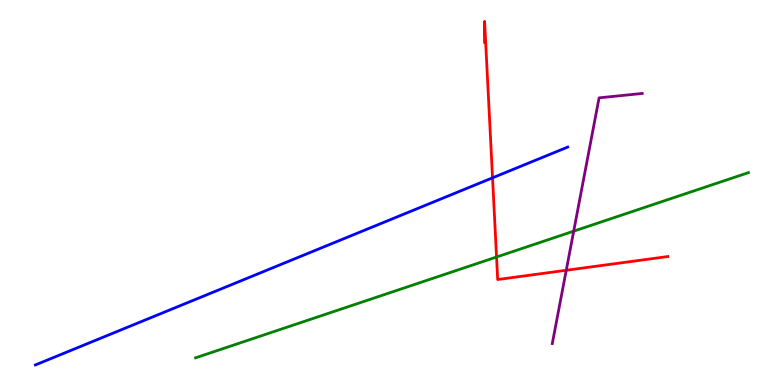[{'lines': ['blue', 'red'], 'intersections': [{'x': 6.36, 'y': 5.38}]}, {'lines': ['green', 'red'], 'intersections': [{'x': 6.41, 'y': 3.32}]}, {'lines': ['purple', 'red'], 'intersections': [{'x': 7.31, 'y': 2.98}]}, {'lines': ['blue', 'green'], 'intersections': []}, {'lines': ['blue', 'purple'], 'intersections': []}, {'lines': ['green', 'purple'], 'intersections': [{'x': 7.4, 'y': 4.0}]}]